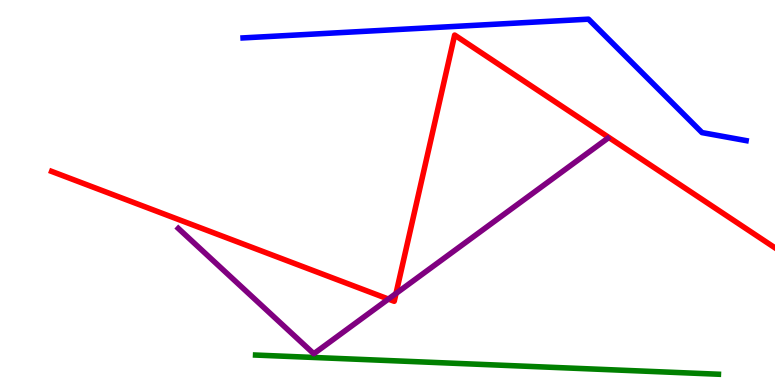[{'lines': ['blue', 'red'], 'intersections': []}, {'lines': ['green', 'red'], 'intersections': []}, {'lines': ['purple', 'red'], 'intersections': [{'x': 5.01, 'y': 2.23}, {'x': 5.11, 'y': 2.38}]}, {'lines': ['blue', 'green'], 'intersections': []}, {'lines': ['blue', 'purple'], 'intersections': []}, {'lines': ['green', 'purple'], 'intersections': []}]